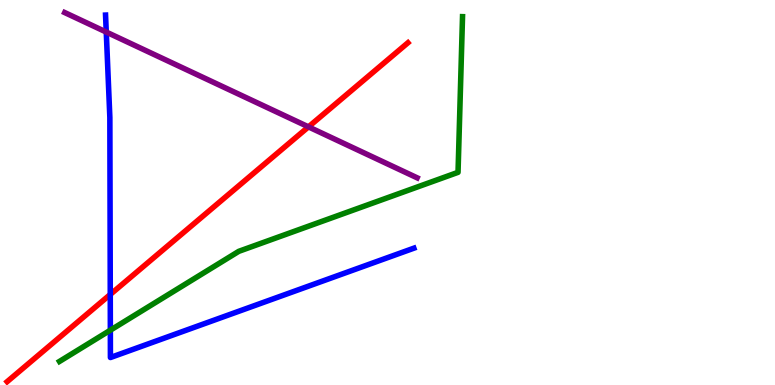[{'lines': ['blue', 'red'], 'intersections': [{'x': 1.42, 'y': 2.35}]}, {'lines': ['green', 'red'], 'intersections': []}, {'lines': ['purple', 'red'], 'intersections': [{'x': 3.98, 'y': 6.7}]}, {'lines': ['blue', 'green'], 'intersections': [{'x': 1.42, 'y': 1.42}]}, {'lines': ['blue', 'purple'], 'intersections': [{'x': 1.37, 'y': 9.17}]}, {'lines': ['green', 'purple'], 'intersections': []}]